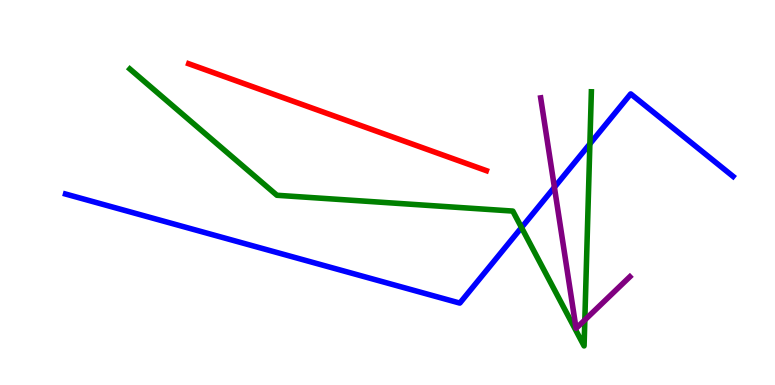[{'lines': ['blue', 'red'], 'intersections': []}, {'lines': ['green', 'red'], 'intersections': []}, {'lines': ['purple', 'red'], 'intersections': []}, {'lines': ['blue', 'green'], 'intersections': [{'x': 6.73, 'y': 4.09}, {'x': 7.61, 'y': 6.26}]}, {'lines': ['blue', 'purple'], 'intersections': [{'x': 7.15, 'y': 5.14}]}, {'lines': ['green', 'purple'], 'intersections': [{'x': 7.55, 'y': 1.69}]}]